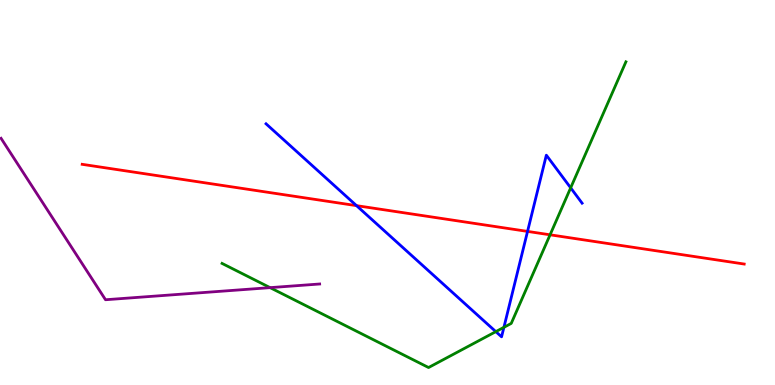[{'lines': ['blue', 'red'], 'intersections': [{'x': 4.6, 'y': 4.66}, {'x': 6.81, 'y': 3.99}]}, {'lines': ['green', 'red'], 'intersections': [{'x': 7.1, 'y': 3.9}]}, {'lines': ['purple', 'red'], 'intersections': []}, {'lines': ['blue', 'green'], 'intersections': [{'x': 6.4, 'y': 1.39}, {'x': 6.5, 'y': 1.5}, {'x': 7.36, 'y': 5.12}]}, {'lines': ['blue', 'purple'], 'intersections': []}, {'lines': ['green', 'purple'], 'intersections': [{'x': 3.49, 'y': 2.53}]}]